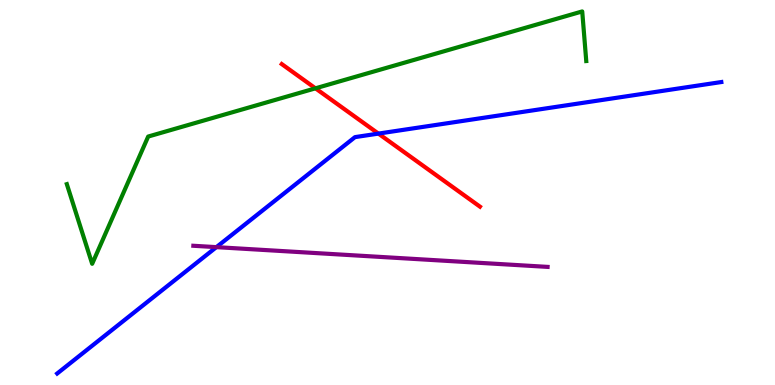[{'lines': ['blue', 'red'], 'intersections': [{'x': 4.88, 'y': 6.53}]}, {'lines': ['green', 'red'], 'intersections': [{'x': 4.07, 'y': 7.71}]}, {'lines': ['purple', 'red'], 'intersections': []}, {'lines': ['blue', 'green'], 'intersections': []}, {'lines': ['blue', 'purple'], 'intersections': [{'x': 2.79, 'y': 3.58}]}, {'lines': ['green', 'purple'], 'intersections': []}]